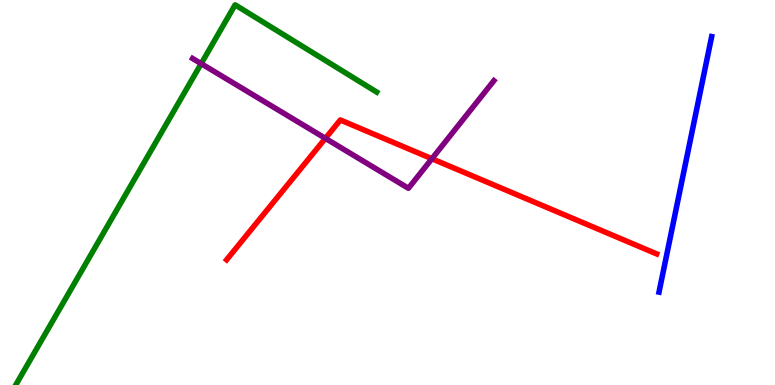[{'lines': ['blue', 'red'], 'intersections': []}, {'lines': ['green', 'red'], 'intersections': []}, {'lines': ['purple', 'red'], 'intersections': [{'x': 4.2, 'y': 6.41}, {'x': 5.57, 'y': 5.88}]}, {'lines': ['blue', 'green'], 'intersections': []}, {'lines': ['blue', 'purple'], 'intersections': []}, {'lines': ['green', 'purple'], 'intersections': [{'x': 2.6, 'y': 8.35}]}]